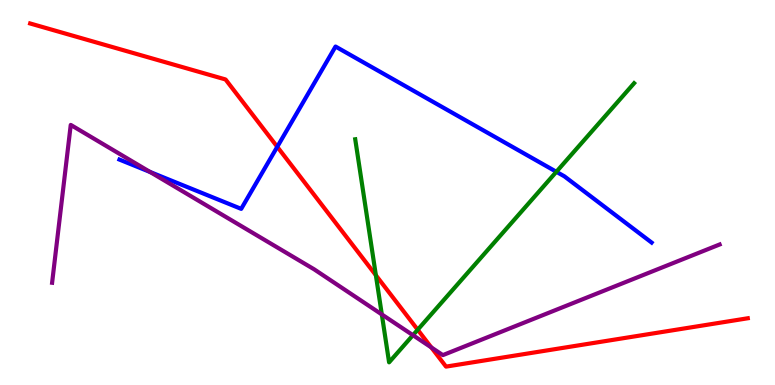[{'lines': ['blue', 'red'], 'intersections': [{'x': 3.58, 'y': 6.19}]}, {'lines': ['green', 'red'], 'intersections': [{'x': 4.85, 'y': 2.85}, {'x': 5.39, 'y': 1.44}]}, {'lines': ['purple', 'red'], 'intersections': [{'x': 5.57, 'y': 0.976}]}, {'lines': ['blue', 'green'], 'intersections': [{'x': 7.18, 'y': 5.54}]}, {'lines': ['blue', 'purple'], 'intersections': [{'x': 1.94, 'y': 5.53}]}, {'lines': ['green', 'purple'], 'intersections': [{'x': 4.93, 'y': 1.83}, {'x': 5.33, 'y': 1.29}]}]